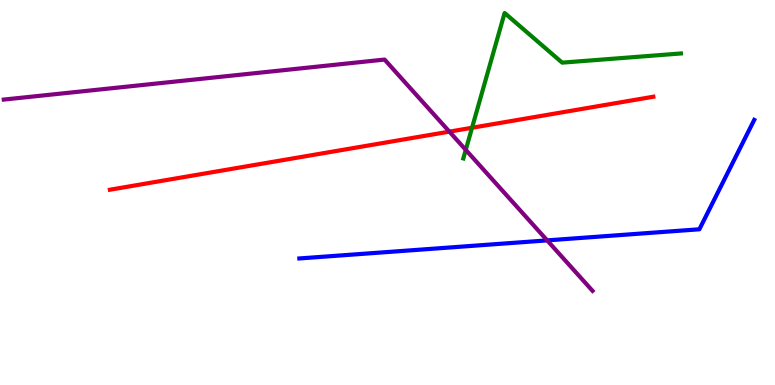[{'lines': ['blue', 'red'], 'intersections': []}, {'lines': ['green', 'red'], 'intersections': [{'x': 6.09, 'y': 6.68}]}, {'lines': ['purple', 'red'], 'intersections': [{'x': 5.8, 'y': 6.58}]}, {'lines': ['blue', 'green'], 'intersections': []}, {'lines': ['blue', 'purple'], 'intersections': [{'x': 7.06, 'y': 3.76}]}, {'lines': ['green', 'purple'], 'intersections': [{'x': 6.01, 'y': 6.11}]}]